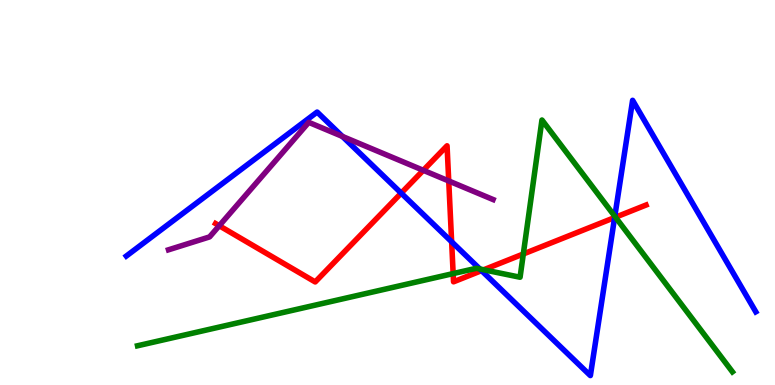[{'lines': ['blue', 'red'], 'intersections': [{'x': 5.18, 'y': 4.98}, {'x': 5.83, 'y': 3.72}, {'x': 6.21, 'y': 2.97}, {'x': 7.93, 'y': 4.35}]}, {'lines': ['green', 'red'], 'intersections': [{'x': 5.85, 'y': 2.89}, {'x': 6.24, 'y': 2.99}, {'x': 6.75, 'y': 3.4}, {'x': 7.94, 'y': 4.36}]}, {'lines': ['purple', 'red'], 'intersections': [{'x': 2.83, 'y': 4.14}, {'x': 5.46, 'y': 5.58}, {'x': 5.79, 'y': 5.3}]}, {'lines': ['blue', 'green'], 'intersections': [{'x': 6.19, 'y': 3.01}, {'x': 7.93, 'y': 4.38}]}, {'lines': ['blue', 'purple'], 'intersections': [{'x': 4.42, 'y': 6.46}]}, {'lines': ['green', 'purple'], 'intersections': []}]